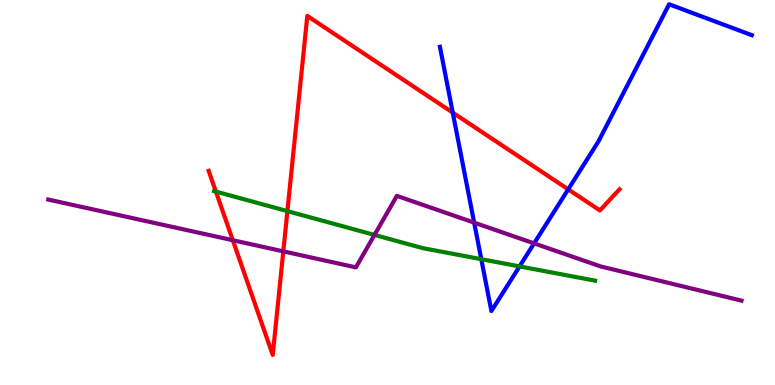[{'lines': ['blue', 'red'], 'intersections': [{'x': 5.84, 'y': 7.08}, {'x': 7.33, 'y': 5.08}]}, {'lines': ['green', 'red'], 'intersections': [{'x': 2.79, 'y': 5.02}, {'x': 3.71, 'y': 4.52}]}, {'lines': ['purple', 'red'], 'intersections': [{'x': 3.0, 'y': 3.76}, {'x': 3.66, 'y': 3.47}]}, {'lines': ['blue', 'green'], 'intersections': [{'x': 6.21, 'y': 3.27}, {'x': 6.7, 'y': 3.08}]}, {'lines': ['blue', 'purple'], 'intersections': [{'x': 6.12, 'y': 4.22}, {'x': 6.89, 'y': 3.68}]}, {'lines': ['green', 'purple'], 'intersections': [{'x': 4.83, 'y': 3.9}]}]